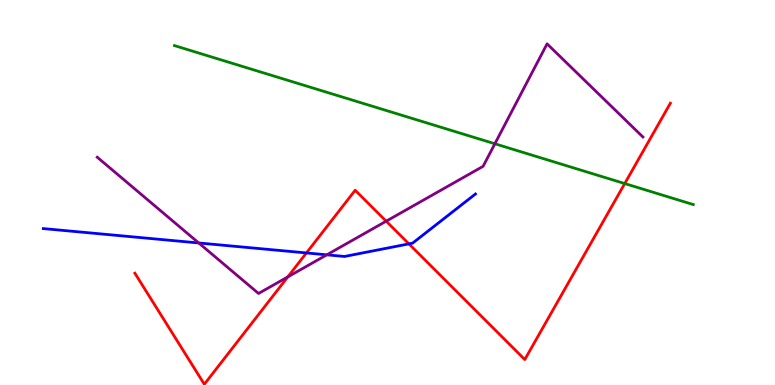[{'lines': ['blue', 'red'], 'intersections': [{'x': 3.95, 'y': 3.43}, {'x': 5.28, 'y': 3.67}]}, {'lines': ['green', 'red'], 'intersections': [{'x': 8.06, 'y': 5.23}]}, {'lines': ['purple', 'red'], 'intersections': [{'x': 3.71, 'y': 2.81}, {'x': 4.98, 'y': 4.25}]}, {'lines': ['blue', 'green'], 'intersections': []}, {'lines': ['blue', 'purple'], 'intersections': [{'x': 2.56, 'y': 3.69}, {'x': 4.22, 'y': 3.38}]}, {'lines': ['green', 'purple'], 'intersections': [{'x': 6.39, 'y': 6.27}]}]